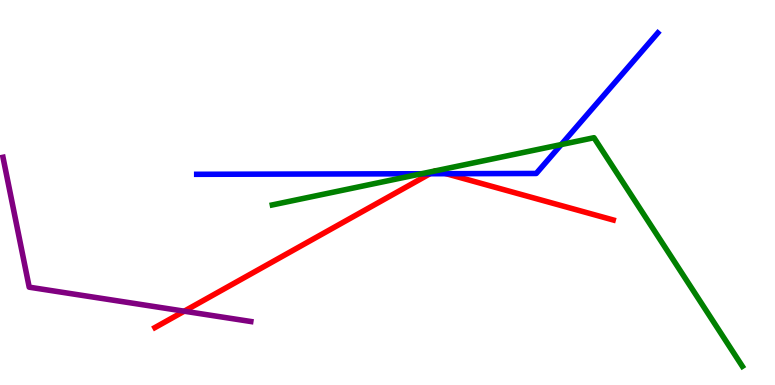[{'lines': ['blue', 'red'], 'intersections': [{'x': 5.55, 'y': 5.49}, {'x': 5.76, 'y': 5.49}]}, {'lines': ['green', 'red'], 'intersections': [{'x': 5.61, 'y': 5.56}, {'x': 5.62, 'y': 5.56}]}, {'lines': ['purple', 'red'], 'intersections': [{'x': 2.38, 'y': 1.92}]}, {'lines': ['blue', 'green'], 'intersections': [{'x': 5.44, 'y': 5.49}, {'x': 7.24, 'y': 6.25}]}, {'lines': ['blue', 'purple'], 'intersections': []}, {'lines': ['green', 'purple'], 'intersections': []}]